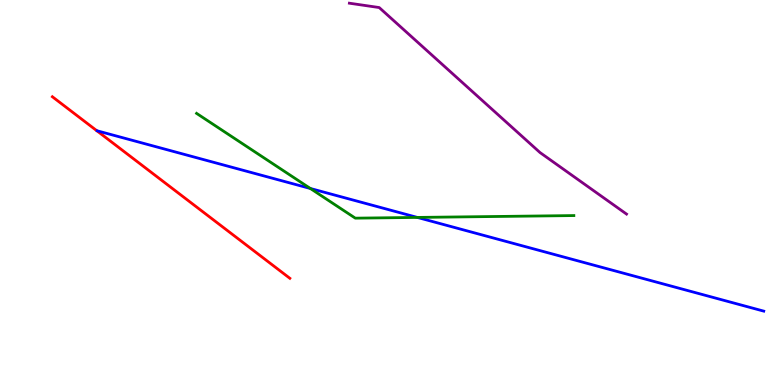[{'lines': ['blue', 'red'], 'intersections': []}, {'lines': ['green', 'red'], 'intersections': []}, {'lines': ['purple', 'red'], 'intersections': []}, {'lines': ['blue', 'green'], 'intersections': [{'x': 4.0, 'y': 5.1}, {'x': 5.39, 'y': 4.35}]}, {'lines': ['blue', 'purple'], 'intersections': []}, {'lines': ['green', 'purple'], 'intersections': []}]